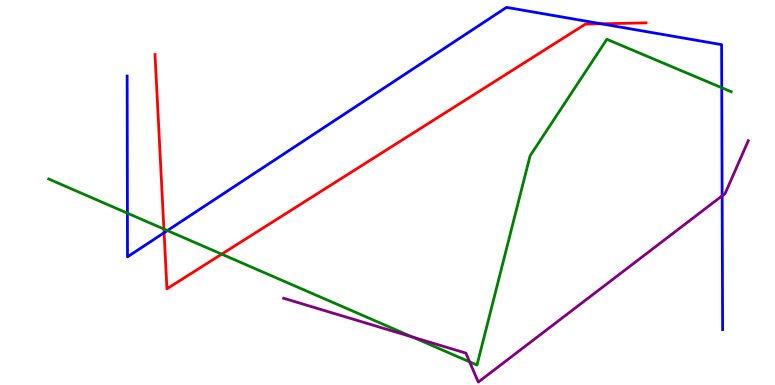[{'lines': ['blue', 'red'], 'intersections': [{'x': 2.12, 'y': 3.95}, {'x': 7.76, 'y': 9.38}]}, {'lines': ['green', 'red'], 'intersections': [{'x': 2.11, 'y': 4.05}, {'x': 2.86, 'y': 3.4}]}, {'lines': ['purple', 'red'], 'intersections': []}, {'lines': ['blue', 'green'], 'intersections': [{'x': 1.64, 'y': 4.46}, {'x': 2.16, 'y': 4.01}, {'x': 9.31, 'y': 7.72}]}, {'lines': ['blue', 'purple'], 'intersections': [{'x': 9.32, 'y': 4.91}]}, {'lines': ['green', 'purple'], 'intersections': [{'x': 5.32, 'y': 1.25}, {'x': 6.06, 'y': 0.602}]}]